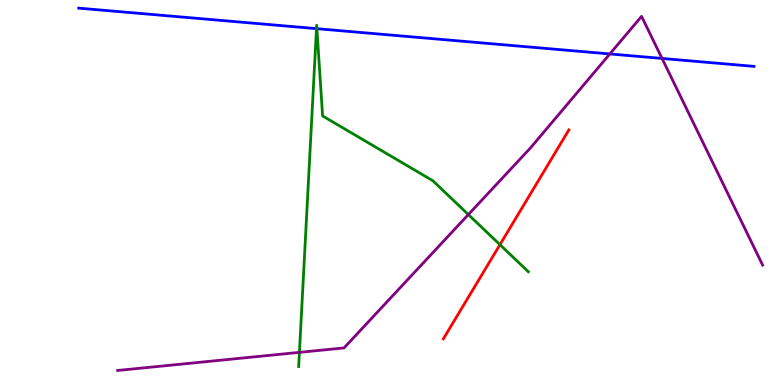[{'lines': ['blue', 'red'], 'intersections': []}, {'lines': ['green', 'red'], 'intersections': [{'x': 6.45, 'y': 3.64}]}, {'lines': ['purple', 'red'], 'intersections': []}, {'lines': ['blue', 'green'], 'intersections': [{'x': 4.08, 'y': 9.26}, {'x': 4.09, 'y': 9.26}]}, {'lines': ['blue', 'purple'], 'intersections': [{'x': 7.87, 'y': 8.6}, {'x': 8.54, 'y': 8.48}]}, {'lines': ['green', 'purple'], 'intersections': [{'x': 3.86, 'y': 0.848}, {'x': 6.04, 'y': 4.43}]}]